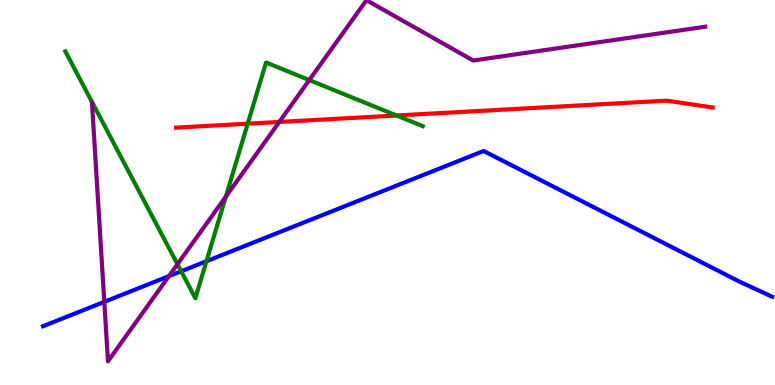[{'lines': ['blue', 'red'], 'intersections': []}, {'lines': ['green', 'red'], 'intersections': [{'x': 3.2, 'y': 6.79}, {'x': 5.12, 'y': 7.0}]}, {'lines': ['purple', 'red'], 'intersections': [{'x': 3.6, 'y': 6.83}]}, {'lines': ['blue', 'green'], 'intersections': [{'x': 2.34, 'y': 2.95}, {'x': 2.66, 'y': 3.22}]}, {'lines': ['blue', 'purple'], 'intersections': [{'x': 1.35, 'y': 2.16}, {'x': 2.18, 'y': 2.83}]}, {'lines': ['green', 'purple'], 'intersections': [{'x': 2.29, 'y': 3.14}, {'x': 2.91, 'y': 4.89}, {'x': 3.99, 'y': 7.92}]}]